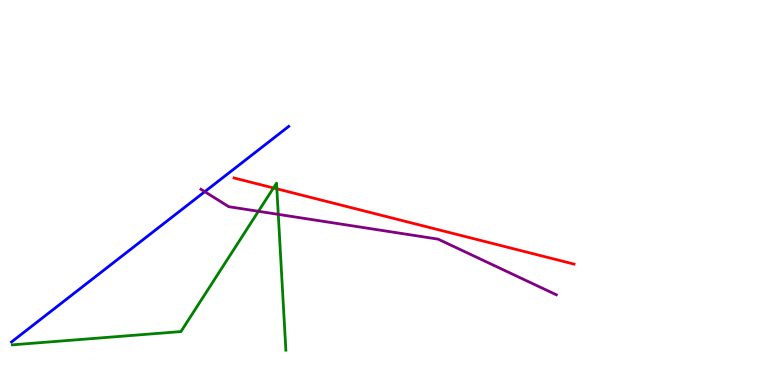[{'lines': ['blue', 'red'], 'intersections': []}, {'lines': ['green', 'red'], 'intersections': [{'x': 3.53, 'y': 5.12}, {'x': 3.57, 'y': 5.1}]}, {'lines': ['purple', 'red'], 'intersections': []}, {'lines': ['blue', 'green'], 'intersections': []}, {'lines': ['blue', 'purple'], 'intersections': [{'x': 2.64, 'y': 5.02}]}, {'lines': ['green', 'purple'], 'intersections': [{'x': 3.33, 'y': 4.51}, {'x': 3.59, 'y': 4.43}]}]